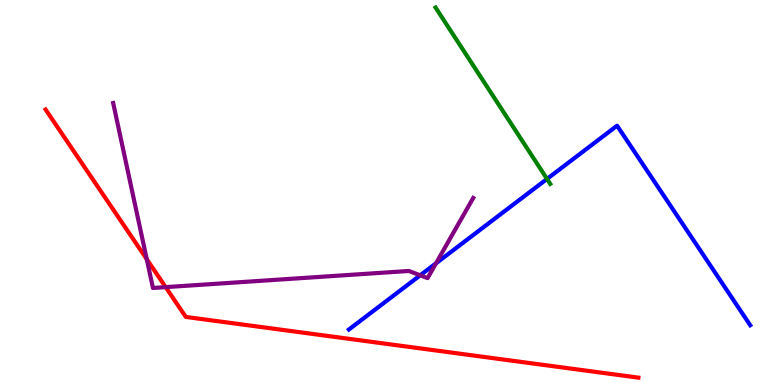[{'lines': ['blue', 'red'], 'intersections': []}, {'lines': ['green', 'red'], 'intersections': []}, {'lines': ['purple', 'red'], 'intersections': [{'x': 1.89, 'y': 3.27}, {'x': 2.14, 'y': 2.54}]}, {'lines': ['blue', 'green'], 'intersections': [{'x': 7.06, 'y': 5.35}]}, {'lines': ['blue', 'purple'], 'intersections': [{'x': 5.42, 'y': 2.85}, {'x': 5.63, 'y': 3.16}]}, {'lines': ['green', 'purple'], 'intersections': []}]